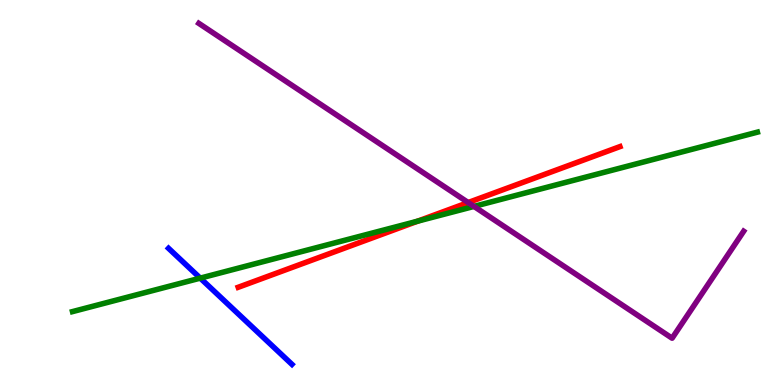[{'lines': ['blue', 'red'], 'intersections': []}, {'lines': ['green', 'red'], 'intersections': [{'x': 5.39, 'y': 4.25}]}, {'lines': ['purple', 'red'], 'intersections': [{'x': 6.04, 'y': 4.74}]}, {'lines': ['blue', 'green'], 'intersections': [{'x': 2.58, 'y': 2.78}]}, {'lines': ['blue', 'purple'], 'intersections': []}, {'lines': ['green', 'purple'], 'intersections': [{'x': 6.12, 'y': 4.64}]}]